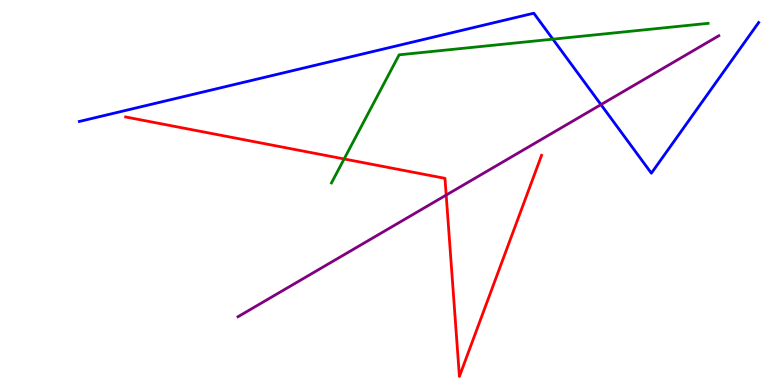[{'lines': ['blue', 'red'], 'intersections': []}, {'lines': ['green', 'red'], 'intersections': [{'x': 4.44, 'y': 5.87}]}, {'lines': ['purple', 'red'], 'intersections': [{'x': 5.76, 'y': 4.93}]}, {'lines': ['blue', 'green'], 'intersections': [{'x': 7.13, 'y': 8.98}]}, {'lines': ['blue', 'purple'], 'intersections': [{'x': 7.75, 'y': 7.28}]}, {'lines': ['green', 'purple'], 'intersections': []}]